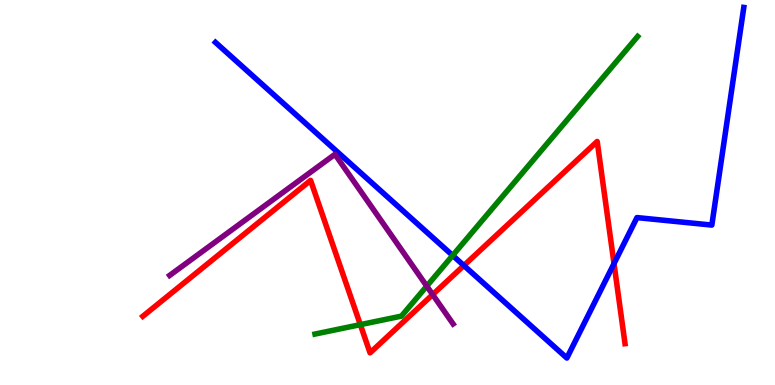[{'lines': ['blue', 'red'], 'intersections': [{'x': 5.99, 'y': 3.1}, {'x': 7.92, 'y': 3.15}]}, {'lines': ['green', 'red'], 'intersections': [{'x': 4.65, 'y': 1.57}]}, {'lines': ['purple', 'red'], 'intersections': [{'x': 5.58, 'y': 2.35}]}, {'lines': ['blue', 'green'], 'intersections': [{'x': 5.84, 'y': 3.36}]}, {'lines': ['blue', 'purple'], 'intersections': []}, {'lines': ['green', 'purple'], 'intersections': [{'x': 5.51, 'y': 2.57}]}]